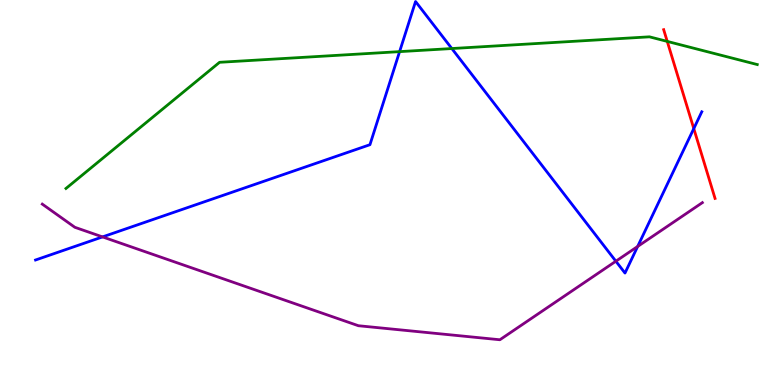[{'lines': ['blue', 'red'], 'intersections': [{'x': 8.95, 'y': 6.66}]}, {'lines': ['green', 'red'], 'intersections': [{'x': 8.61, 'y': 8.92}]}, {'lines': ['purple', 'red'], 'intersections': []}, {'lines': ['blue', 'green'], 'intersections': [{'x': 5.16, 'y': 8.66}, {'x': 5.83, 'y': 8.74}]}, {'lines': ['blue', 'purple'], 'intersections': [{'x': 1.32, 'y': 3.85}, {'x': 7.95, 'y': 3.22}, {'x': 8.23, 'y': 3.6}]}, {'lines': ['green', 'purple'], 'intersections': []}]